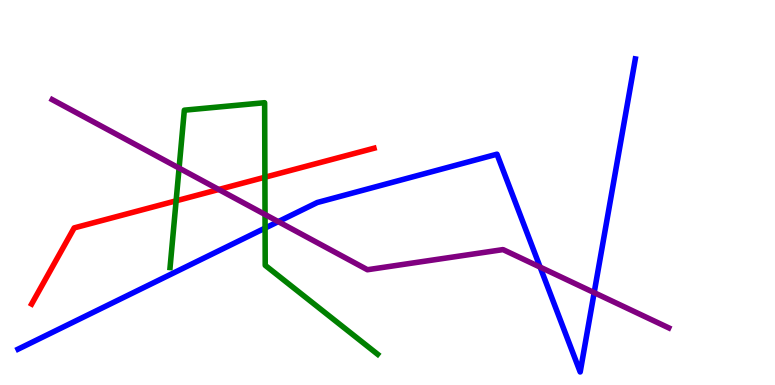[{'lines': ['blue', 'red'], 'intersections': []}, {'lines': ['green', 'red'], 'intersections': [{'x': 2.27, 'y': 4.78}, {'x': 3.42, 'y': 5.4}]}, {'lines': ['purple', 'red'], 'intersections': [{'x': 2.82, 'y': 5.08}]}, {'lines': ['blue', 'green'], 'intersections': [{'x': 3.42, 'y': 4.08}]}, {'lines': ['blue', 'purple'], 'intersections': [{'x': 3.59, 'y': 4.24}, {'x': 6.97, 'y': 3.06}, {'x': 7.67, 'y': 2.4}]}, {'lines': ['green', 'purple'], 'intersections': [{'x': 2.31, 'y': 5.63}, {'x': 3.42, 'y': 4.43}]}]